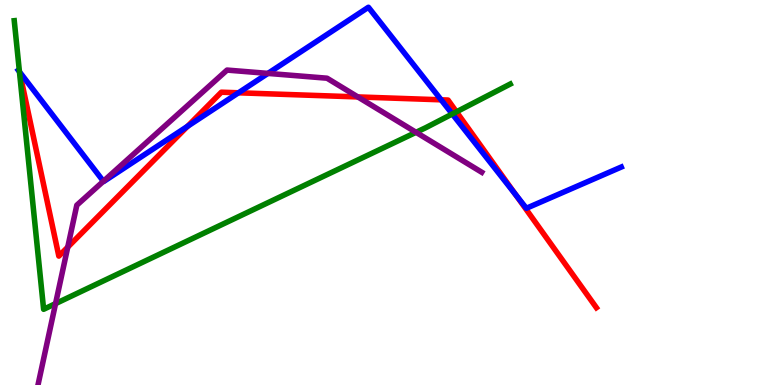[{'lines': ['blue', 'red'], 'intersections': [{'x': 2.42, 'y': 6.72}, {'x': 3.08, 'y': 7.59}, {'x': 5.69, 'y': 7.41}, {'x': 6.65, 'y': 4.95}]}, {'lines': ['green', 'red'], 'intersections': [{'x': 5.89, 'y': 7.1}]}, {'lines': ['purple', 'red'], 'intersections': [{'x': 0.874, 'y': 3.58}, {'x': 4.62, 'y': 7.48}]}, {'lines': ['blue', 'green'], 'intersections': [{'x': 0.251, 'y': 8.14}, {'x': 5.84, 'y': 7.04}]}, {'lines': ['blue', 'purple'], 'intersections': [{'x': 1.33, 'y': 5.29}, {'x': 3.46, 'y': 8.09}]}, {'lines': ['green', 'purple'], 'intersections': [{'x': 0.717, 'y': 2.11}, {'x': 5.37, 'y': 6.56}]}]